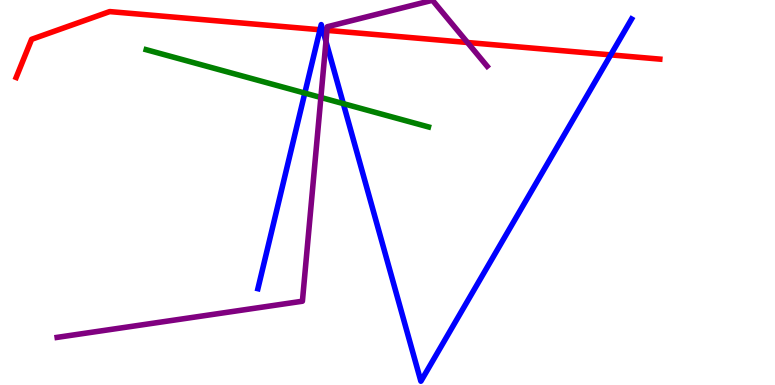[{'lines': ['blue', 'red'], 'intersections': [{'x': 4.13, 'y': 9.23}, {'x': 4.16, 'y': 9.22}, {'x': 7.88, 'y': 8.57}]}, {'lines': ['green', 'red'], 'intersections': []}, {'lines': ['purple', 'red'], 'intersections': [{'x': 4.22, 'y': 9.21}, {'x': 6.03, 'y': 8.9}]}, {'lines': ['blue', 'green'], 'intersections': [{'x': 3.93, 'y': 7.58}, {'x': 4.43, 'y': 7.31}]}, {'lines': ['blue', 'purple'], 'intersections': [{'x': 4.21, 'y': 8.92}]}, {'lines': ['green', 'purple'], 'intersections': [{'x': 4.14, 'y': 7.47}]}]